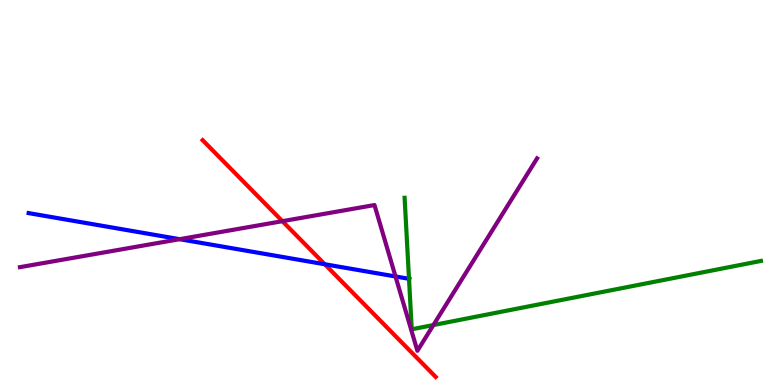[{'lines': ['blue', 'red'], 'intersections': [{'x': 4.19, 'y': 3.14}]}, {'lines': ['green', 'red'], 'intersections': []}, {'lines': ['purple', 'red'], 'intersections': [{'x': 3.64, 'y': 4.25}]}, {'lines': ['blue', 'green'], 'intersections': [{'x': 5.28, 'y': 2.76}]}, {'lines': ['blue', 'purple'], 'intersections': [{'x': 2.32, 'y': 3.79}, {'x': 5.1, 'y': 2.82}]}, {'lines': ['green', 'purple'], 'intersections': [{'x': 5.59, 'y': 1.56}]}]